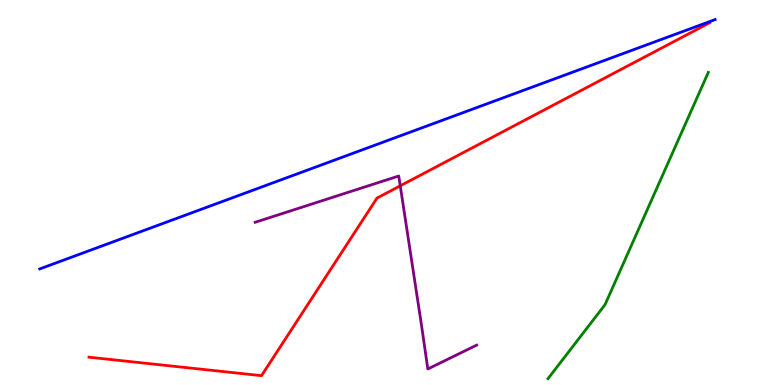[{'lines': ['blue', 'red'], 'intersections': []}, {'lines': ['green', 'red'], 'intersections': []}, {'lines': ['purple', 'red'], 'intersections': [{'x': 5.16, 'y': 5.17}]}, {'lines': ['blue', 'green'], 'intersections': []}, {'lines': ['blue', 'purple'], 'intersections': []}, {'lines': ['green', 'purple'], 'intersections': []}]